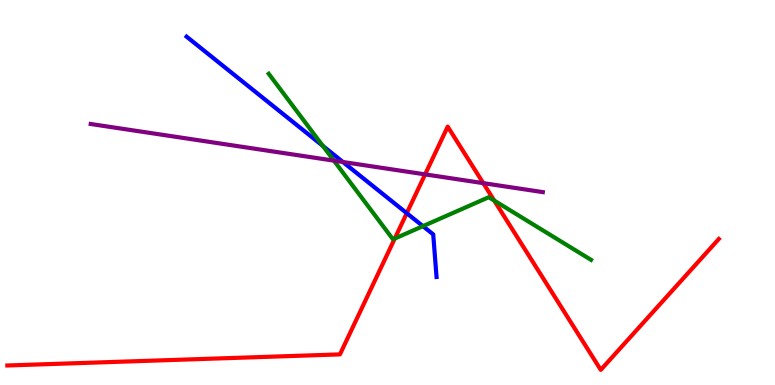[{'lines': ['blue', 'red'], 'intersections': [{'x': 5.25, 'y': 4.46}]}, {'lines': ['green', 'red'], 'intersections': [{'x': 5.09, 'y': 3.8}, {'x': 6.38, 'y': 4.79}]}, {'lines': ['purple', 'red'], 'intersections': [{'x': 5.49, 'y': 5.47}, {'x': 6.24, 'y': 5.24}]}, {'lines': ['blue', 'green'], 'intersections': [{'x': 4.17, 'y': 6.21}, {'x': 5.46, 'y': 4.13}]}, {'lines': ['blue', 'purple'], 'intersections': [{'x': 4.42, 'y': 5.79}]}, {'lines': ['green', 'purple'], 'intersections': [{'x': 4.31, 'y': 5.83}]}]